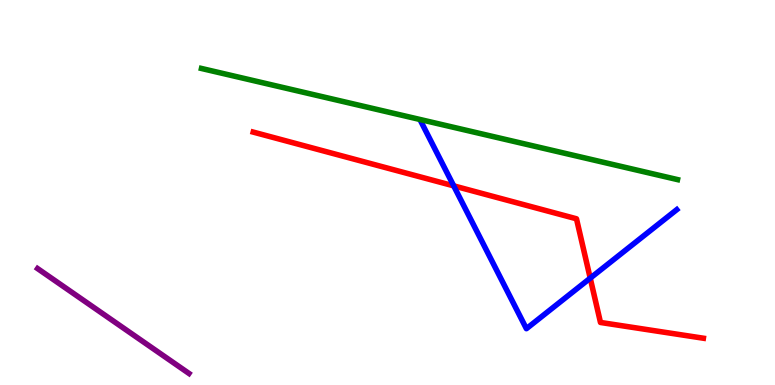[{'lines': ['blue', 'red'], 'intersections': [{'x': 5.85, 'y': 5.17}, {'x': 7.62, 'y': 2.78}]}, {'lines': ['green', 'red'], 'intersections': []}, {'lines': ['purple', 'red'], 'intersections': []}, {'lines': ['blue', 'green'], 'intersections': []}, {'lines': ['blue', 'purple'], 'intersections': []}, {'lines': ['green', 'purple'], 'intersections': []}]